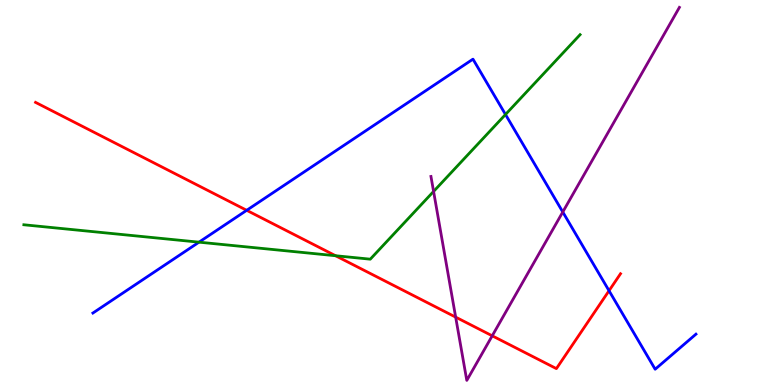[{'lines': ['blue', 'red'], 'intersections': [{'x': 3.18, 'y': 4.54}, {'x': 7.86, 'y': 2.45}]}, {'lines': ['green', 'red'], 'intersections': [{'x': 4.33, 'y': 3.36}]}, {'lines': ['purple', 'red'], 'intersections': [{'x': 5.88, 'y': 1.76}, {'x': 6.35, 'y': 1.28}]}, {'lines': ['blue', 'green'], 'intersections': [{'x': 2.57, 'y': 3.71}, {'x': 6.52, 'y': 7.03}]}, {'lines': ['blue', 'purple'], 'intersections': [{'x': 7.26, 'y': 4.49}]}, {'lines': ['green', 'purple'], 'intersections': [{'x': 5.59, 'y': 5.03}]}]